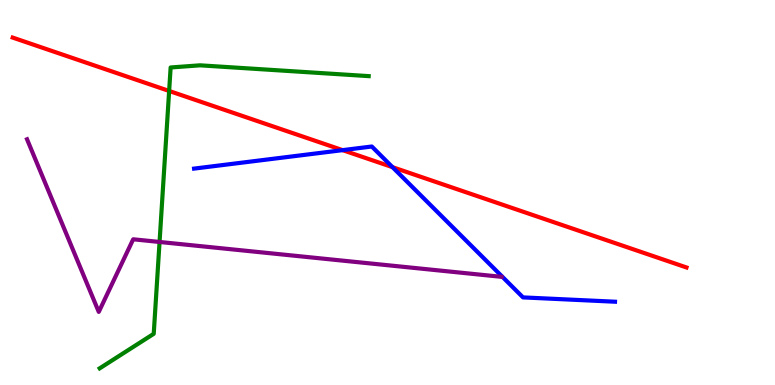[{'lines': ['blue', 'red'], 'intersections': [{'x': 4.42, 'y': 6.1}, {'x': 5.06, 'y': 5.66}]}, {'lines': ['green', 'red'], 'intersections': [{'x': 2.18, 'y': 7.64}]}, {'lines': ['purple', 'red'], 'intersections': []}, {'lines': ['blue', 'green'], 'intersections': []}, {'lines': ['blue', 'purple'], 'intersections': []}, {'lines': ['green', 'purple'], 'intersections': [{'x': 2.06, 'y': 3.72}]}]